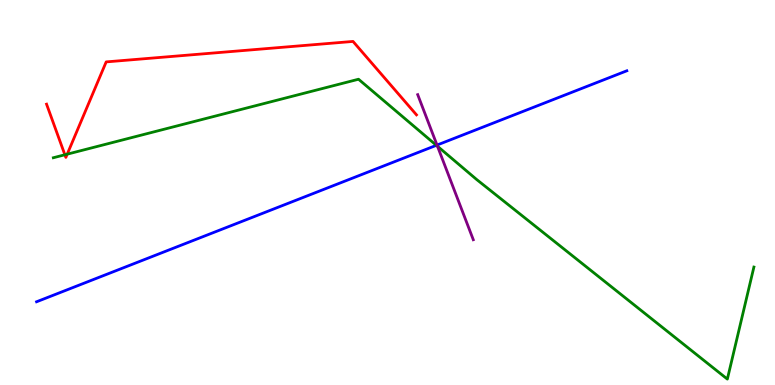[{'lines': ['blue', 'red'], 'intersections': []}, {'lines': ['green', 'red'], 'intersections': [{'x': 0.837, 'y': 5.98}, {'x': 0.867, 'y': 6.0}]}, {'lines': ['purple', 'red'], 'intersections': []}, {'lines': ['blue', 'green'], 'intersections': [{'x': 5.63, 'y': 6.23}]}, {'lines': ['blue', 'purple'], 'intersections': [{'x': 5.64, 'y': 6.23}]}, {'lines': ['green', 'purple'], 'intersections': [{'x': 5.64, 'y': 6.2}]}]